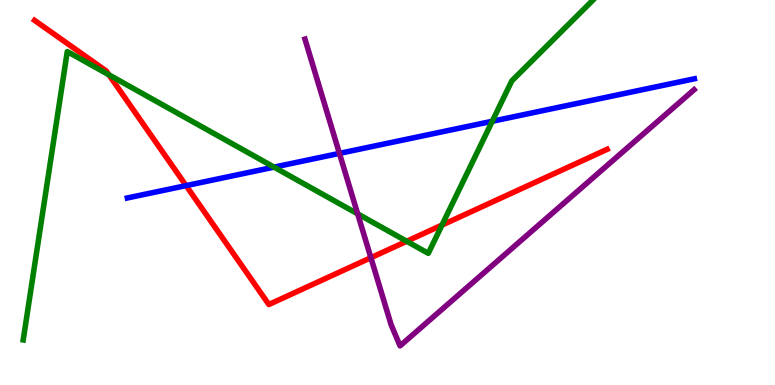[{'lines': ['blue', 'red'], 'intersections': [{'x': 2.4, 'y': 5.18}]}, {'lines': ['green', 'red'], 'intersections': [{'x': 1.41, 'y': 8.06}, {'x': 5.25, 'y': 3.73}, {'x': 5.7, 'y': 4.15}]}, {'lines': ['purple', 'red'], 'intersections': [{'x': 4.79, 'y': 3.31}]}, {'lines': ['blue', 'green'], 'intersections': [{'x': 3.54, 'y': 5.66}, {'x': 6.35, 'y': 6.85}]}, {'lines': ['blue', 'purple'], 'intersections': [{'x': 4.38, 'y': 6.02}]}, {'lines': ['green', 'purple'], 'intersections': [{'x': 4.62, 'y': 4.45}]}]